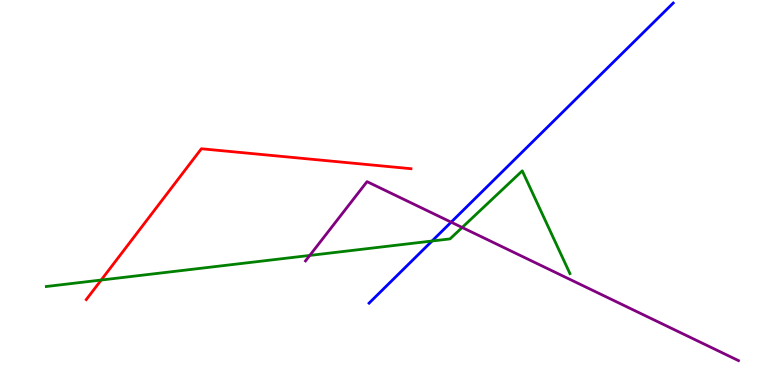[{'lines': ['blue', 'red'], 'intersections': []}, {'lines': ['green', 'red'], 'intersections': [{'x': 1.31, 'y': 2.73}]}, {'lines': ['purple', 'red'], 'intersections': []}, {'lines': ['blue', 'green'], 'intersections': [{'x': 5.57, 'y': 3.74}]}, {'lines': ['blue', 'purple'], 'intersections': [{'x': 5.82, 'y': 4.23}]}, {'lines': ['green', 'purple'], 'intersections': [{'x': 4.0, 'y': 3.37}, {'x': 5.96, 'y': 4.09}]}]